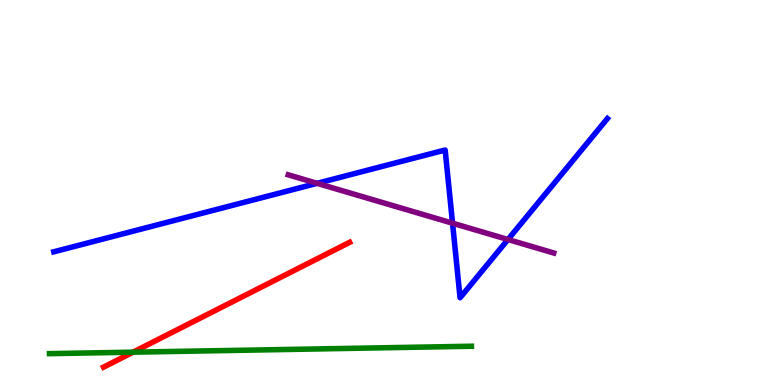[{'lines': ['blue', 'red'], 'intersections': []}, {'lines': ['green', 'red'], 'intersections': [{'x': 1.72, 'y': 0.853}]}, {'lines': ['purple', 'red'], 'intersections': []}, {'lines': ['blue', 'green'], 'intersections': []}, {'lines': ['blue', 'purple'], 'intersections': [{'x': 4.09, 'y': 5.24}, {'x': 5.84, 'y': 4.2}, {'x': 6.55, 'y': 3.78}]}, {'lines': ['green', 'purple'], 'intersections': []}]